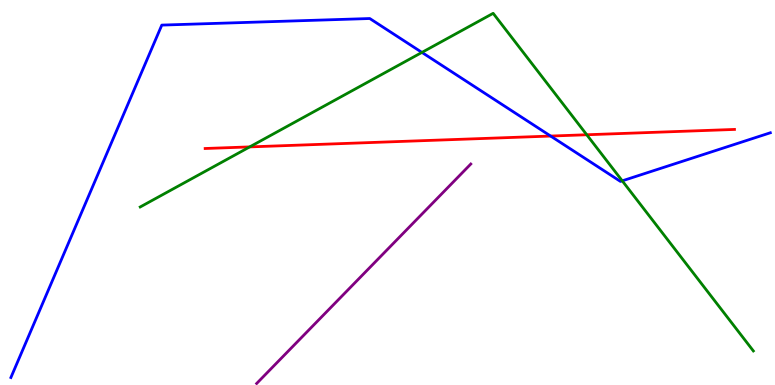[{'lines': ['blue', 'red'], 'intersections': [{'x': 7.11, 'y': 6.47}]}, {'lines': ['green', 'red'], 'intersections': [{'x': 3.22, 'y': 6.18}, {'x': 7.57, 'y': 6.5}]}, {'lines': ['purple', 'red'], 'intersections': []}, {'lines': ['blue', 'green'], 'intersections': [{'x': 5.44, 'y': 8.64}, {'x': 8.03, 'y': 5.3}]}, {'lines': ['blue', 'purple'], 'intersections': []}, {'lines': ['green', 'purple'], 'intersections': []}]